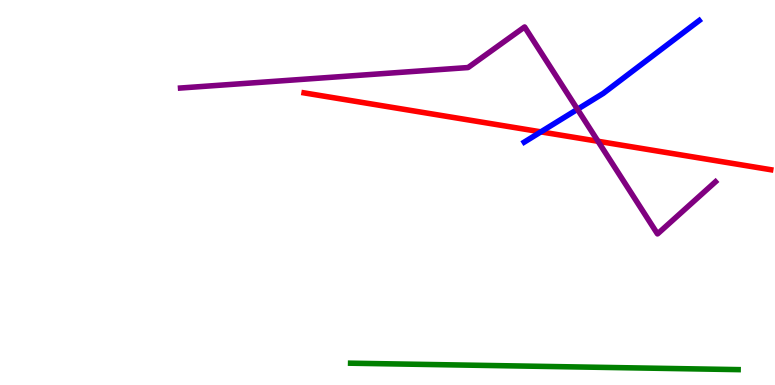[{'lines': ['blue', 'red'], 'intersections': [{'x': 6.98, 'y': 6.57}]}, {'lines': ['green', 'red'], 'intersections': []}, {'lines': ['purple', 'red'], 'intersections': [{'x': 7.72, 'y': 6.33}]}, {'lines': ['blue', 'green'], 'intersections': []}, {'lines': ['blue', 'purple'], 'intersections': [{'x': 7.45, 'y': 7.16}]}, {'lines': ['green', 'purple'], 'intersections': []}]